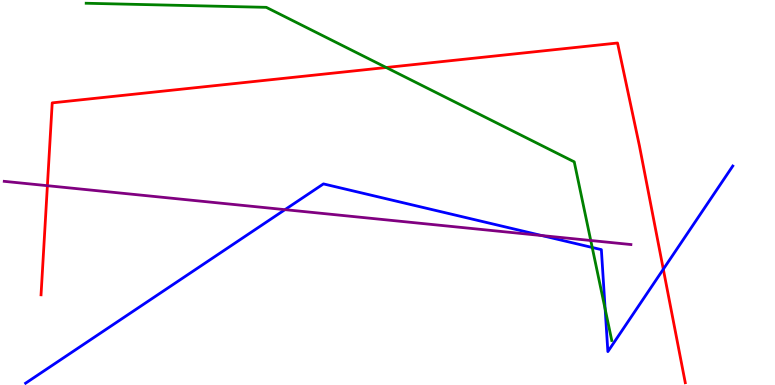[{'lines': ['blue', 'red'], 'intersections': [{'x': 8.56, 'y': 3.01}]}, {'lines': ['green', 'red'], 'intersections': [{'x': 4.98, 'y': 8.25}]}, {'lines': ['purple', 'red'], 'intersections': [{'x': 0.612, 'y': 5.18}]}, {'lines': ['blue', 'green'], 'intersections': [{'x': 7.64, 'y': 3.57}, {'x': 7.81, 'y': 1.97}]}, {'lines': ['blue', 'purple'], 'intersections': [{'x': 3.68, 'y': 4.55}, {'x': 6.99, 'y': 3.88}]}, {'lines': ['green', 'purple'], 'intersections': [{'x': 7.62, 'y': 3.75}]}]